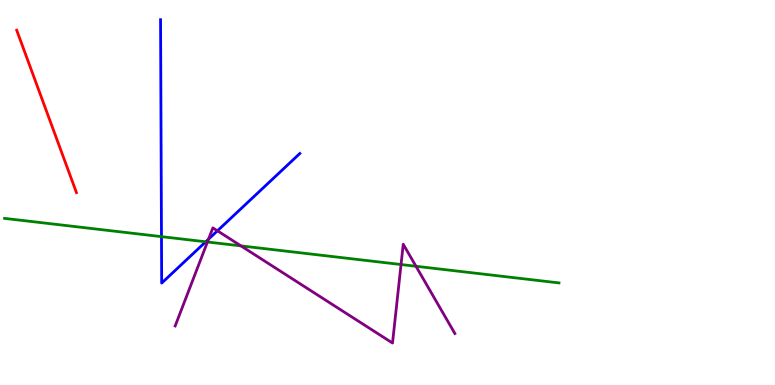[{'lines': ['blue', 'red'], 'intersections': []}, {'lines': ['green', 'red'], 'intersections': []}, {'lines': ['purple', 'red'], 'intersections': []}, {'lines': ['blue', 'green'], 'intersections': [{'x': 2.08, 'y': 3.85}, {'x': 2.65, 'y': 3.72}]}, {'lines': ['blue', 'purple'], 'intersections': [{'x': 2.69, 'y': 3.79}, {'x': 2.81, 'y': 4.01}]}, {'lines': ['green', 'purple'], 'intersections': [{'x': 2.68, 'y': 3.71}, {'x': 3.11, 'y': 3.61}, {'x': 5.17, 'y': 3.13}, {'x': 5.37, 'y': 3.08}]}]